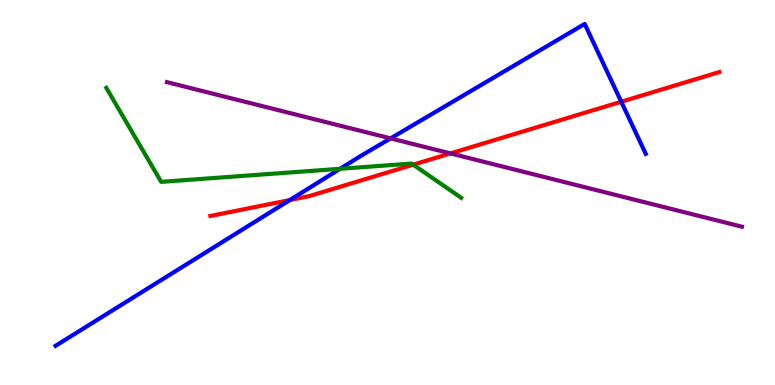[{'lines': ['blue', 'red'], 'intersections': [{'x': 3.74, 'y': 4.8}, {'x': 8.02, 'y': 7.36}]}, {'lines': ['green', 'red'], 'intersections': [{'x': 5.33, 'y': 5.72}]}, {'lines': ['purple', 'red'], 'intersections': [{'x': 5.81, 'y': 6.02}]}, {'lines': ['blue', 'green'], 'intersections': [{'x': 4.39, 'y': 5.62}]}, {'lines': ['blue', 'purple'], 'intersections': [{'x': 5.04, 'y': 6.41}]}, {'lines': ['green', 'purple'], 'intersections': []}]